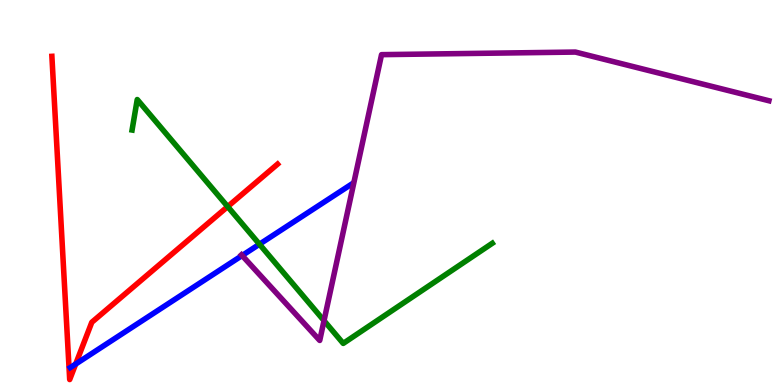[{'lines': ['blue', 'red'], 'intersections': [{'x': 0.977, 'y': 0.544}]}, {'lines': ['green', 'red'], 'intersections': [{'x': 2.94, 'y': 4.63}]}, {'lines': ['purple', 'red'], 'intersections': []}, {'lines': ['blue', 'green'], 'intersections': [{'x': 3.35, 'y': 3.66}]}, {'lines': ['blue', 'purple'], 'intersections': [{'x': 3.12, 'y': 3.36}]}, {'lines': ['green', 'purple'], 'intersections': [{'x': 4.18, 'y': 1.67}]}]